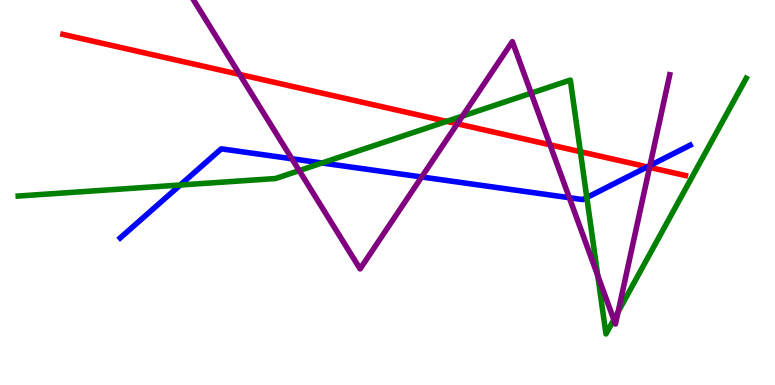[{'lines': ['blue', 'red'], 'intersections': [{'x': 8.35, 'y': 5.67}]}, {'lines': ['green', 'red'], 'intersections': [{'x': 5.76, 'y': 6.85}, {'x': 7.49, 'y': 6.06}]}, {'lines': ['purple', 'red'], 'intersections': [{'x': 3.09, 'y': 8.07}, {'x': 5.9, 'y': 6.78}, {'x': 7.1, 'y': 6.24}, {'x': 8.38, 'y': 5.65}]}, {'lines': ['blue', 'green'], 'intersections': [{'x': 2.33, 'y': 5.19}, {'x': 4.16, 'y': 5.77}, {'x': 7.57, 'y': 4.87}]}, {'lines': ['blue', 'purple'], 'intersections': [{'x': 3.77, 'y': 5.88}, {'x': 5.44, 'y': 5.4}, {'x': 7.35, 'y': 4.87}, {'x': 8.39, 'y': 5.7}]}, {'lines': ['green', 'purple'], 'intersections': [{'x': 3.86, 'y': 5.57}, {'x': 5.97, 'y': 6.98}, {'x': 6.85, 'y': 7.58}, {'x': 7.71, 'y': 2.84}, {'x': 7.92, 'y': 1.7}, {'x': 7.98, 'y': 1.9}]}]